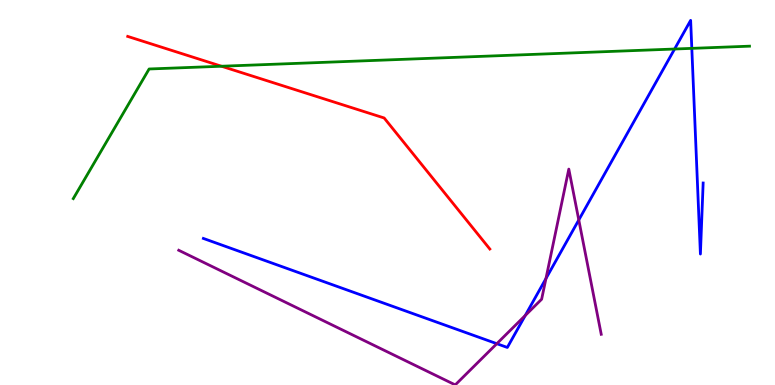[{'lines': ['blue', 'red'], 'intersections': []}, {'lines': ['green', 'red'], 'intersections': [{'x': 2.86, 'y': 8.28}]}, {'lines': ['purple', 'red'], 'intersections': []}, {'lines': ['blue', 'green'], 'intersections': [{'x': 8.7, 'y': 8.73}, {'x': 8.93, 'y': 8.74}]}, {'lines': ['blue', 'purple'], 'intersections': [{'x': 6.41, 'y': 1.07}, {'x': 6.78, 'y': 1.81}, {'x': 7.04, 'y': 2.77}, {'x': 7.47, 'y': 4.29}]}, {'lines': ['green', 'purple'], 'intersections': []}]